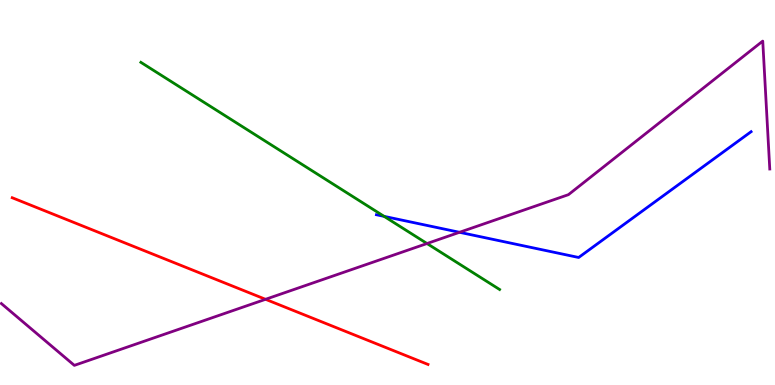[{'lines': ['blue', 'red'], 'intersections': []}, {'lines': ['green', 'red'], 'intersections': []}, {'lines': ['purple', 'red'], 'intersections': [{'x': 3.43, 'y': 2.23}]}, {'lines': ['blue', 'green'], 'intersections': [{'x': 4.96, 'y': 4.38}]}, {'lines': ['blue', 'purple'], 'intersections': [{'x': 5.93, 'y': 3.97}]}, {'lines': ['green', 'purple'], 'intersections': [{'x': 5.51, 'y': 3.67}]}]